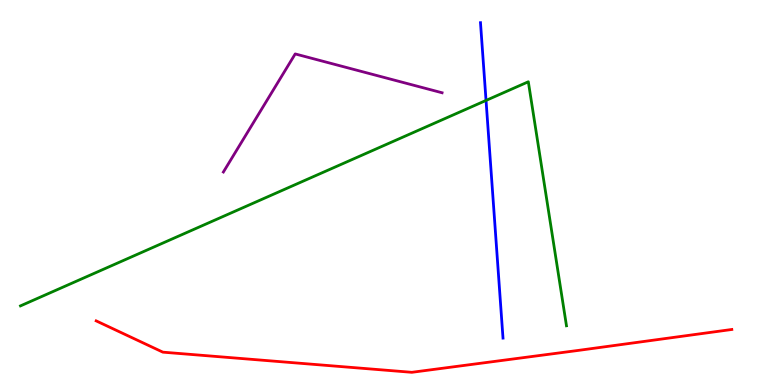[{'lines': ['blue', 'red'], 'intersections': []}, {'lines': ['green', 'red'], 'intersections': []}, {'lines': ['purple', 'red'], 'intersections': []}, {'lines': ['blue', 'green'], 'intersections': [{'x': 6.27, 'y': 7.39}]}, {'lines': ['blue', 'purple'], 'intersections': []}, {'lines': ['green', 'purple'], 'intersections': []}]